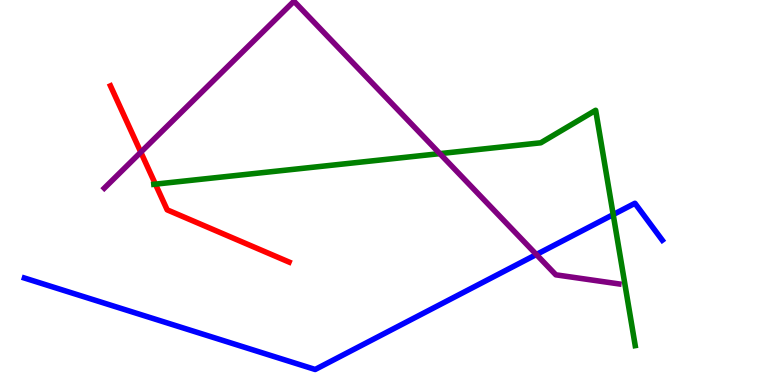[{'lines': ['blue', 'red'], 'intersections': []}, {'lines': ['green', 'red'], 'intersections': [{'x': 2.01, 'y': 5.22}]}, {'lines': ['purple', 'red'], 'intersections': [{'x': 1.82, 'y': 6.05}]}, {'lines': ['blue', 'green'], 'intersections': [{'x': 7.91, 'y': 4.43}]}, {'lines': ['blue', 'purple'], 'intersections': [{'x': 6.92, 'y': 3.39}]}, {'lines': ['green', 'purple'], 'intersections': [{'x': 5.68, 'y': 6.01}]}]